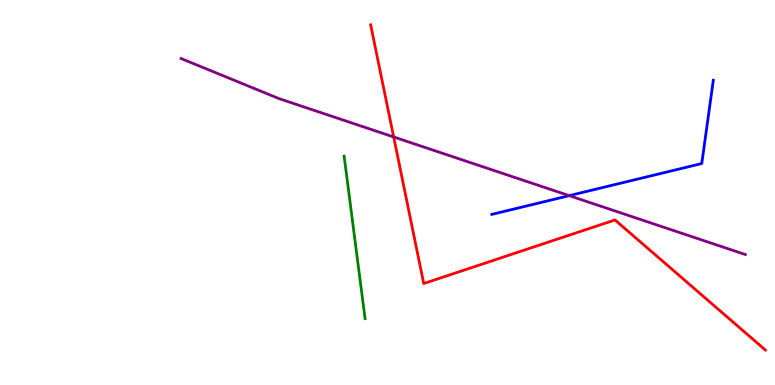[{'lines': ['blue', 'red'], 'intersections': []}, {'lines': ['green', 'red'], 'intersections': []}, {'lines': ['purple', 'red'], 'intersections': [{'x': 5.08, 'y': 6.44}]}, {'lines': ['blue', 'green'], 'intersections': []}, {'lines': ['blue', 'purple'], 'intersections': [{'x': 7.34, 'y': 4.92}]}, {'lines': ['green', 'purple'], 'intersections': []}]